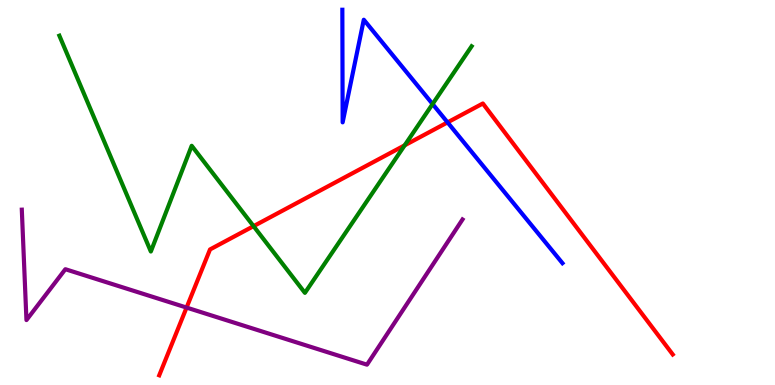[{'lines': ['blue', 'red'], 'intersections': [{'x': 5.77, 'y': 6.82}]}, {'lines': ['green', 'red'], 'intersections': [{'x': 3.27, 'y': 4.13}, {'x': 5.22, 'y': 6.23}]}, {'lines': ['purple', 'red'], 'intersections': [{'x': 2.41, 'y': 2.01}]}, {'lines': ['blue', 'green'], 'intersections': [{'x': 5.58, 'y': 7.3}]}, {'lines': ['blue', 'purple'], 'intersections': []}, {'lines': ['green', 'purple'], 'intersections': []}]